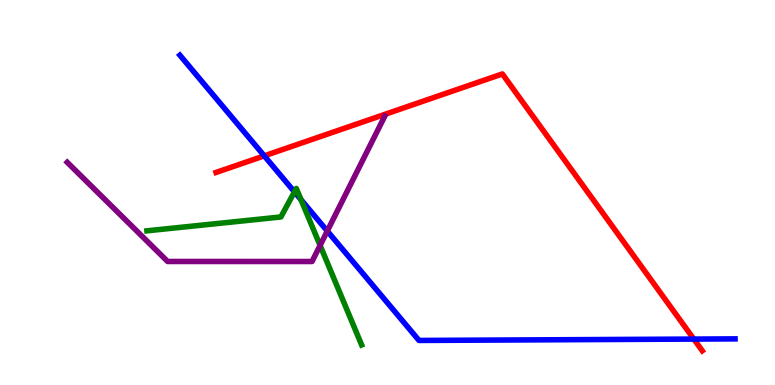[{'lines': ['blue', 'red'], 'intersections': [{'x': 3.41, 'y': 5.95}, {'x': 8.95, 'y': 1.19}]}, {'lines': ['green', 'red'], 'intersections': []}, {'lines': ['purple', 'red'], 'intersections': []}, {'lines': ['blue', 'green'], 'intersections': [{'x': 3.8, 'y': 5.02}, {'x': 3.88, 'y': 4.81}]}, {'lines': ['blue', 'purple'], 'intersections': [{'x': 4.22, 'y': 4.0}]}, {'lines': ['green', 'purple'], 'intersections': [{'x': 4.13, 'y': 3.63}]}]